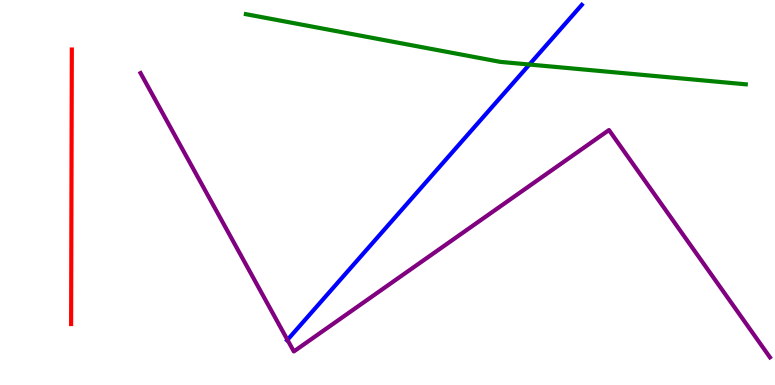[{'lines': ['blue', 'red'], 'intersections': []}, {'lines': ['green', 'red'], 'intersections': []}, {'lines': ['purple', 'red'], 'intersections': []}, {'lines': ['blue', 'green'], 'intersections': [{'x': 6.83, 'y': 8.32}]}, {'lines': ['blue', 'purple'], 'intersections': [{'x': 3.71, 'y': 1.17}]}, {'lines': ['green', 'purple'], 'intersections': []}]